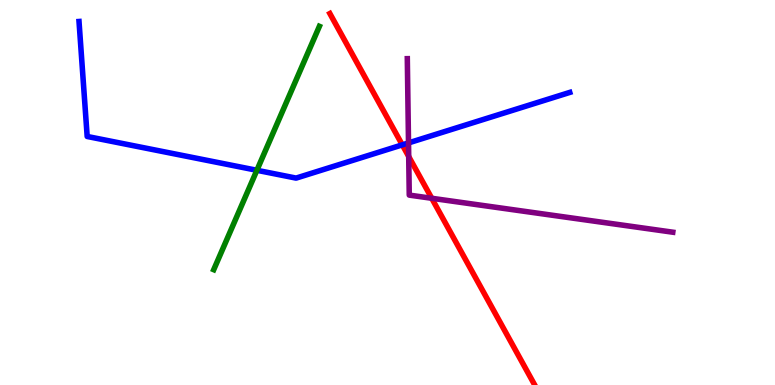[{'lines': ['blue', 'red'], 'intersections': [{'x': 5.19, 'y': 6.24}]}, {'lines': ['green', 'red'], 'intersections': []}, {'lines': ['purple', 'red'], 'intersections': [{'x': 5.27, 'y': 5.93}, {'x': 5.57, 'y': 4.85}]}, {'lines': ['blue', 'green'], 'intersections': [{'x': 3.31, 'y': 5.58}]}, {'lines': ['blue', 'purple'], 'intersections': [{'x': 5.27, 'y': 6.29}]}, {'lines': ['green', 'purple'], 'intersections': []}]